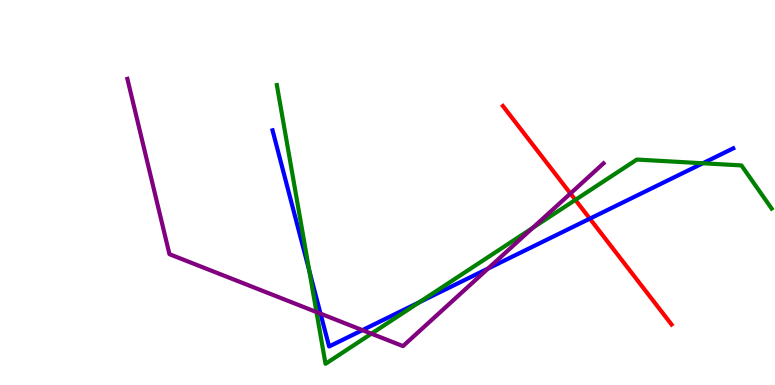[{'lines': ['blue', 'red'], 'intersections': [{'x': 7.61, 'y': 4.32}]}, {'lines': ['green', 'red'], 'intersections': [{'x': 7.42, 'y': 4.81}]}, {'lines': ['purple', 'red'], 'intersections': [{'x': 7.36, 'y': 4.97}]}, {'lines': ['blue', 'green'], 'intersections': [{'x': 3.99, 'y': 2.97}, {'x': 5.41, 'y': 2.15}, {'x': 9.07, 'y': 5.76}]}, {'lines': ['blue', 'purple'], 'intersections': [{'x': 4.14, 'y': 1.85}, {'x': 4.68, 'y': 1.42}, {'x': 6.3, 'y': 3.03}]}, {'lines': ['green', 'purple'], 'intersections': [{'x': 4.08, 'y': 1.89}, {'x': 4.79, 'y': 1.33}, {'x': 6.87, 'y': 4.08}]}]